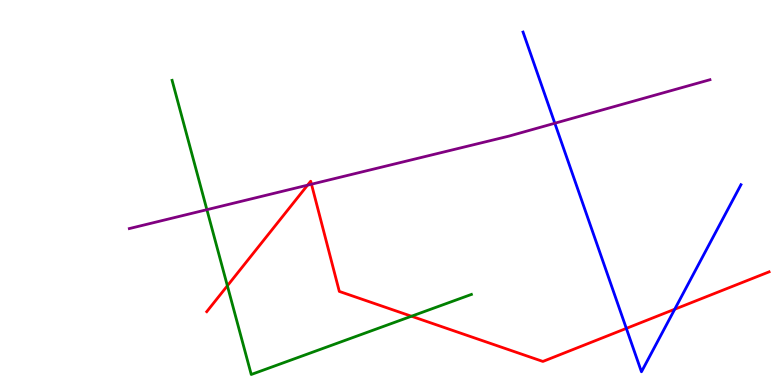[{'lines': ['blue', 'red'], 'intersections': [{'x': 8.08, 'y': 1.47}, {'x': 8.71, 'y': 1.97}]}, {'lines': ['green', 'red'], 'intersections': [{'x': 2.93, 'y': 2.58}, {'x': 5.31, 'y': 1.79}]}, {'lines': ['purple', 'red'], 'intersections': [{'x': 3.97, 'y': 5.19}, {'x': 4.02, 'y': 5.22}]}, {'lines': ['blue', 'green'], 'intersections': []}, {'lines': ['blue', 'purple'], 'intersections': [{'x': 7.16, 'y': 6.8}]}, {'lines': ['green', 'purple'], 'intersections': [{'x': 2.67, 'y': 4.55}]}]